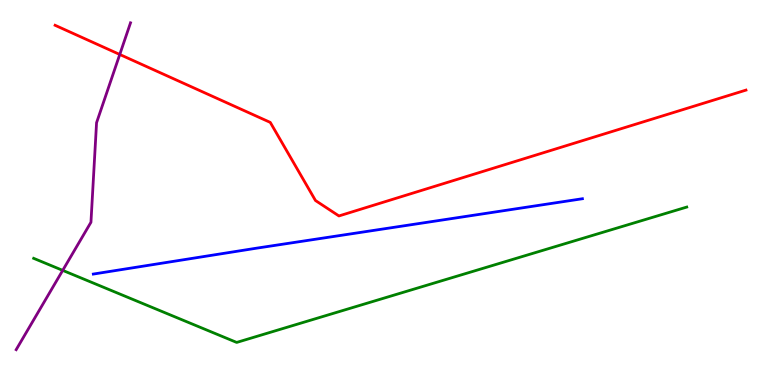[{'lines': ['blue', 'red'], 'intersections': []}, {'lines': ['green', 'red'], 'intersections': []}, {'lines': ['purple', 'red'], 'intersections': [{'x': 1.55, 'y': 8.59}]}, {'lines': ['blue', 'green'], 'intersections': []}, {'lines': ['blue', 'purple'], 'intersections': []}, {'lines': ['green', 'purple'], 'intersections': [{'x': 0.809, 'y': 2.98}]}]